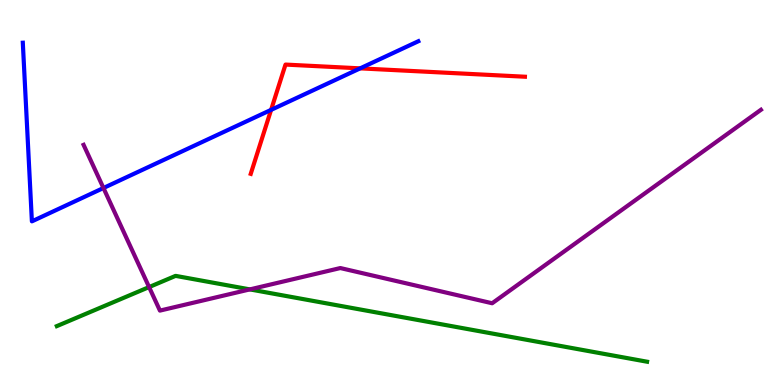[{'lines': ['blue', 'red'], 'intersections': [{'x': 3.5, 'y': 7.15}, {'x': 4.65, 'y': 8.22}]}, {'lines': ['green', 'red'], 'intersections': []}, {'lines': ['purple', 'red'], 'intersections': []}, {'lines': ['blue', 'green'], 'intersections': []}, {'lines': ['blue', 'purple'], 'intersections': [{'x': 1.33, 'y': 5.12}]}, {'lines': ['green', 'purple'], 'intersections': [{'x': 1.92, 'y': 2.54}, {'x': 3.22, 'y': 2.48}]}]